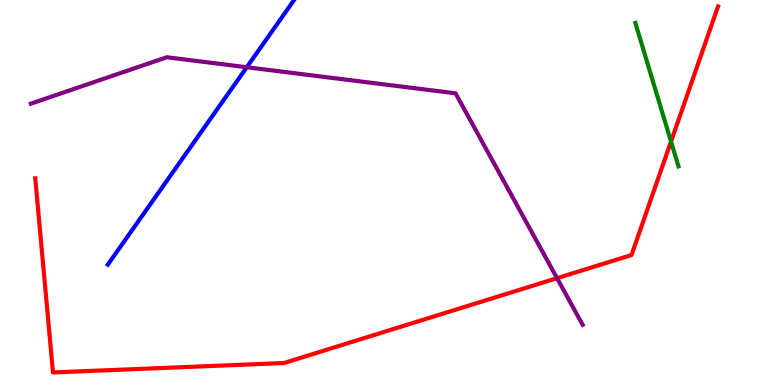[{'lines': ['blue', 'red'], 'intersections': []}, {'lines': ['green', 'red'], 'intersections': [{'x': 8.66, 'y': 6.32}]}, {'lines': ['purple', 'red'], 'intersections': [{'x': 7.19, 'y': 2.77}]}, {'lines': ['blue', 'green'], 'intersections': []}, {'lines': ['blue', 'purple'], 'intersections': [{'x': 3.18, 'y': 8.25}]}, {'lines': ['green', 'purple'], 'intersections': []}]